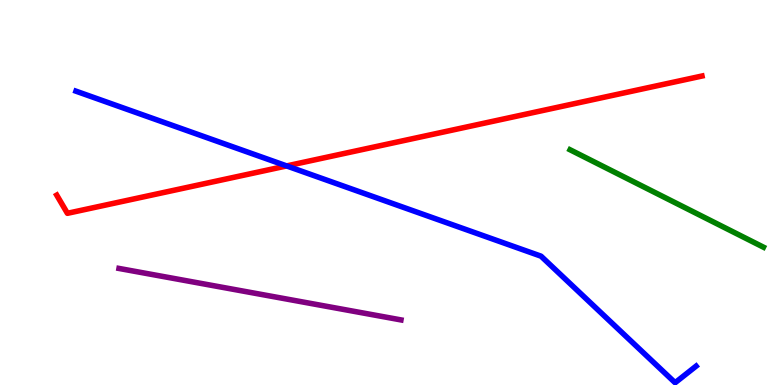[{'lines': ['blue', 'red'], 'intersections': [{'x': 3.7, 'y': 5.69}]}, {'lines': ['green', 'red'], 'intersections': []}, {'lines': ['purple', 'red'], 'intersections': []}, {'lines': ['blue', 'green'], 'intersections': []}, {'lines': ['blue', 'purple'], 'intersections': []}, {'lines': ['green', 'purple'], 'intersections': []}]